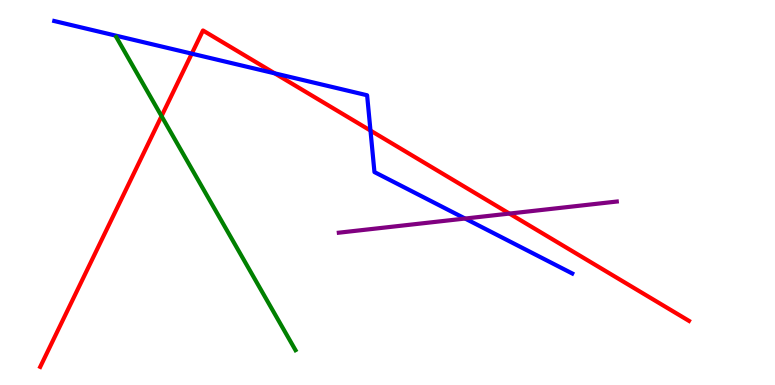[{'lines': ['blue', 'red'], 'intersections': [{'x': 2.47, 'y': 8.61}, {'x': 3.54, 'y': 8.1}, {'x': 4.78, 'y': 6.61}]}, {'lines': ['green', 'red'], 'intersections': [{'x': 2.08, 'y': 6.98}]}, {'lines': ['purple', 'red'], 'intersections': [{'x': 6.57, 'y': 4.45}]}, {'lines': ['blue', 'green'], 'intersections': []}, {'lines': ['blue', 'purple'], 'intersections': [{'x': 6.0, 'y': 4.32}]}, {'lines': ['green', 'purple'], 'intersections': []}]